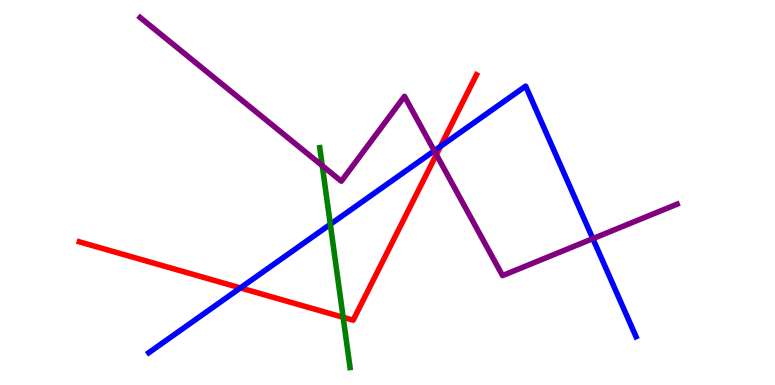[{'lines': ['blue', 'red'], 'intersections': [{'x': 3.1, 'y': 2.52}, {'x': 5.68, 'y': 6.2}]}, {'lines': ['green', 'red'], 'intersections': [{'x': 4.43, 'y': 1.76}]}, {'lines': ['purple', 'red'], 'intersections': [{'x': 5.63, 'y': 5.98}]}, {'lines': ['blue', 'green'], 'intersections': [{'x': 4.26, 'y': 4.17}]}, {'lines': ['blue', 'purple'], 'intersections': [{'x': 5.6, 'y': 6.08}, {'x': 7.65, 'y': 3.8}]}, {'lines': ['green', 'purple'], 'intersections': [{'x': 4.16, 'y': 5.7}]}]